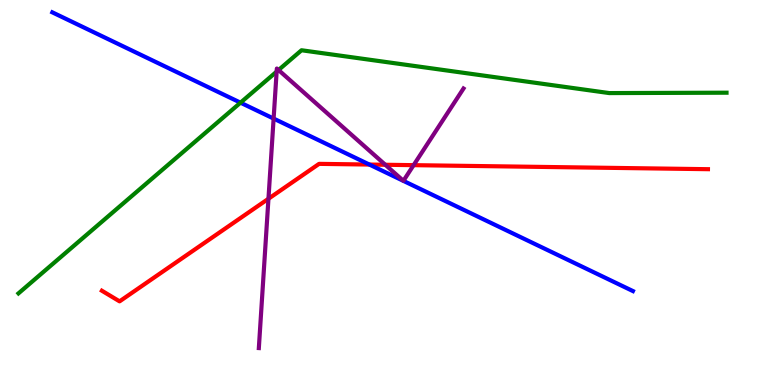[{'lines': ['blue', 'red'], 'intersections': [{'x': 4.77, 'y': 5.73}]}, {'lines': ['green', 'red'], 'intersections': []}, {'lines': ['purple', 'red'], 'intersections': [{'x': 3.46, 'y': 4.84}, {'x': 4.97, 'y': 5.72}, {'x': 5.34, 'y': 5.71}]}, {'lines': ['blue', 'green'], 'intersections': [{'x': 3.1, 'y': 7.33}]}, {'lines': ['blue', 'purple'], 'intersections': [{'x': 3.53, 'y': 6.92}]}, {'lines': ['green', 'purple'], 'intersections': [{'x': 3.57, 'y': 8.14}, {'x': 3.59, 'y': 8.18}]}]